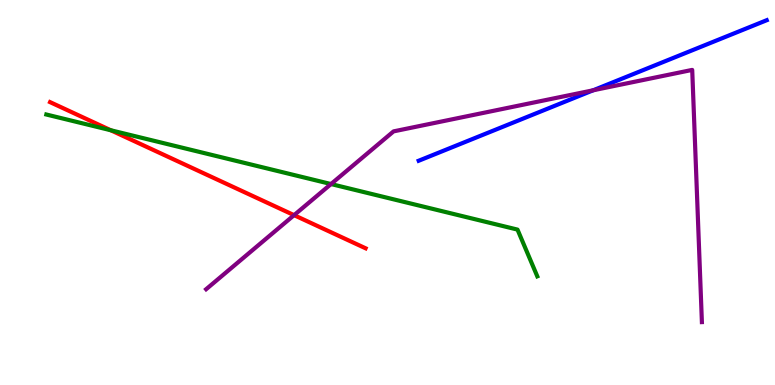[{'lines': ['blue', 'red'], 'intersections': []}, {'lines': ['green', 'red'], 'intersections': [{'x': 1.43, 'y': 6.62}]}, {'lines': ['purple', 'red'], 'intersections': [{'x': 3.79, 'y': 4.41}]}, {'lines': ['blue', 'green'], 'intersections': []}, {'lines': ['blue', 'purple'], 'intersections': [{'x': 7.65, 'y': 7.65}]}, {'lines': ['green', 'purple'], 'intersections': [{'x': 4.27, 'y': 5.22}]}]